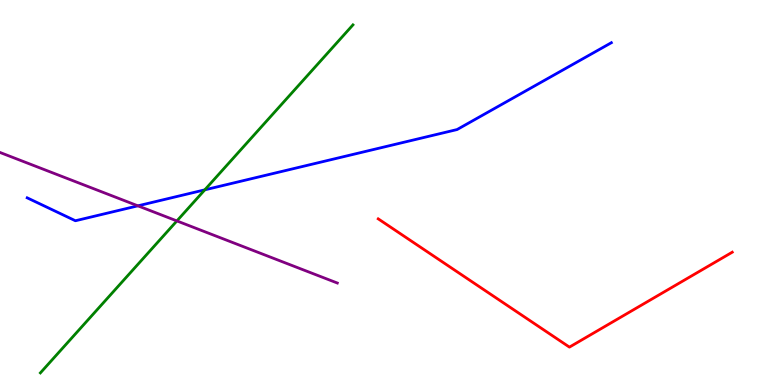[{'lines': ['blue', 'red'], 'intersections': []}, {'lines': ['green', 'red'], 'intersections': []}, {'lines': ['purple', 'red'], 'intersections': []}, {'lines': ['blue', 'green'], 'intersections': [{'x': 2.64, 'y': 5.07}]}, {'lines': ['blue', 'purple'], 'intersections': [{'x': 1.78, 'y': 4.65}]}, {'lines': ['green', 'purple'], 'intersections': [{'x': 2.28, 'y': 4.26}]}]